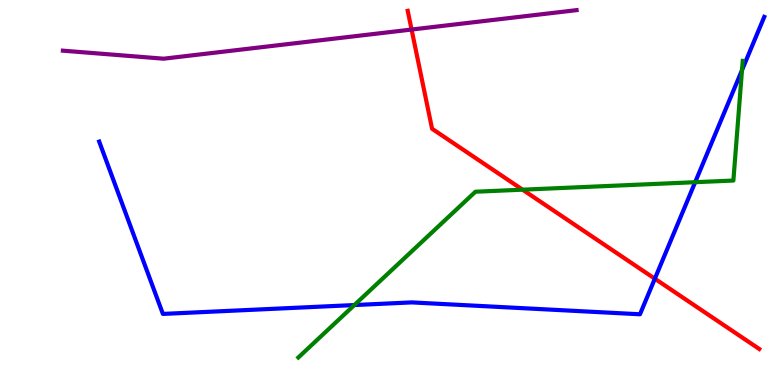[{'lines': ['blue', 'red'], 'intersections': [{'x': 8.45, 'y': 2.76}]}, {'lines': ['green', 'red'], 'intersections': [{'x': 6.74, 'y': 5.07}]}, {'lines': ['purple', 'red'], 'intersections': [{'x': 5.31, 'y': 9.23}]}, {'lines': ['blue', 'green'], 'intersections': [{'x': 4.57, 'y': 2.08}, {'x': 8.97, 'y': 5.27}, {'x': 9.57, 'y': 8.18}]}, {'lines': ['blue', 'purple'], 'intersections': []}, {'lines': ['green', 'purple'], 'intersections': []}]